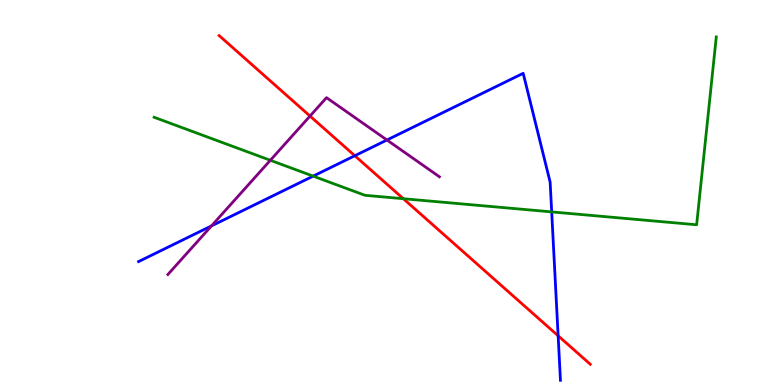[{'lines': ['blue', 'red'], 'intersections': [{'x': 4.58, 'y': 5.95}, {'x': 7.2, 'y': 1.28}]}, {'lines': ['green', 'red'], 'intersections': [{'x': 5.2, 'y': 4.84}]}, {'lines': ['purple', 'red'], 'intersections': [{'x': 4.0, 'y': 6.99}]}, {'lines': ['blue', 'green'], 'intersections': [{'x': 4.04, 'y': 5.43}, {'x': 7.12, 'y': 4.5}]}, {'lines': ['blue', 'purple'], 'intersections': [{'x': 2.73, 'y': 4.13}, {'x': 4.99, 'y': 6.36}]}, {'lines': ['green', 'purple'], 'intersections': [{'x': 3.49, 'y': 5.84}]}]